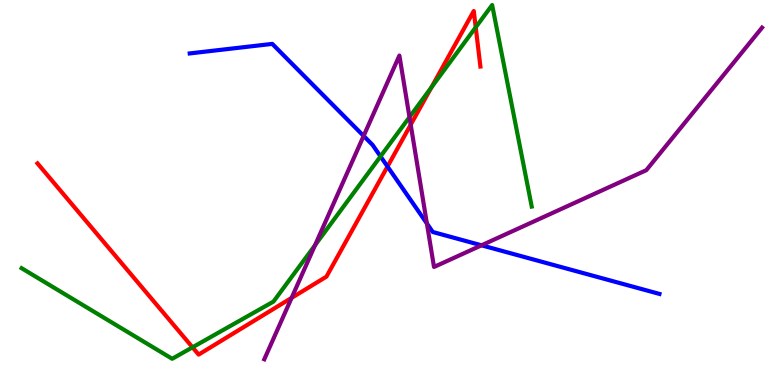[{'lines': ['blue', 'red'], 'intersections': [{'x': 5.0, 'y': 5.67}]}, {'lines': ['green', 'red'], 'intersections': [{'x': 2.48, 'y': 0.979}, {'x': 5.57, 'y': 7.73}, {'x': 6.14, 'y': 9.29}]}, {'lines': ['purple', 'red'], 'intersections': [{'x': 3.76, 'y': 2.26}, {'x': 5.3, 'y': 6.76}]}, {'lines': ['blue', 'green'], 'intersections': [{'x': 4.91, 'y': 5.94}]}, {'lines': ['blue', 'purple'], 'intersections': [{'x': 4.69, 'y': 6.47}, {'x': 5.51, 'y': 4.2}, {'x': 6.21, 'y': 3.63}]}, {'lines': ['green', 'purple'], 'intersections': [{'x': 4.06, 'y': 3.63}, {'x': 5.28, 'y': 6.96}]}]